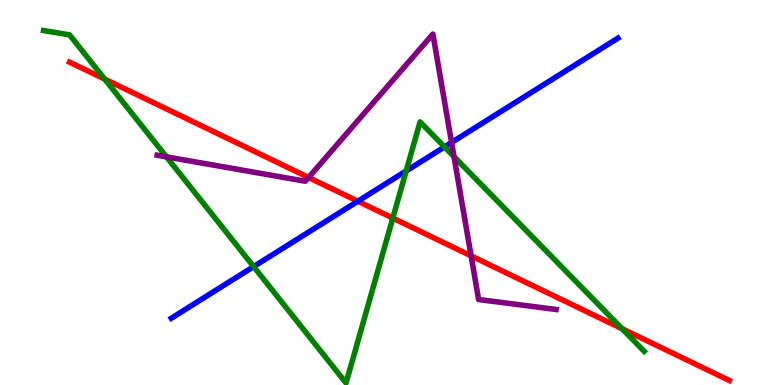[{'lines': ['blue', 'red'], 'intersections': [{'x': 4.62, 'y': 4.77}]}, {'lines': ['green', 'red'], 'intersections': [{'x': 1.35, 'y': 7.95}, {'x': 5.07, 'y': 4.34}, {'x': 8.03, 'y': 1.46}]}, {'lines': ['purple', 'red'], 'intersections': [{'x': 3.98, 'y': 5.39}, {'x': 6.08, 'y': 3.35}]}, {'lines': ['blue', 'green'], 'intersections': [{'x': 3.27, 'y': 3.08}, {'x': 5.24, 'y': 5.56}, {'x': 5.74, 'y': 6.18}]}, {'lines': ['blue', 'purple'], 'intersections': [{'x': 5.83, 'y': 6.3}]}, {'lines': ['green', 'purple'], 'intersections': [{'x': 2.15, 'y': 5.93}, {'x': 5.86, 'y': 5.93}]}]